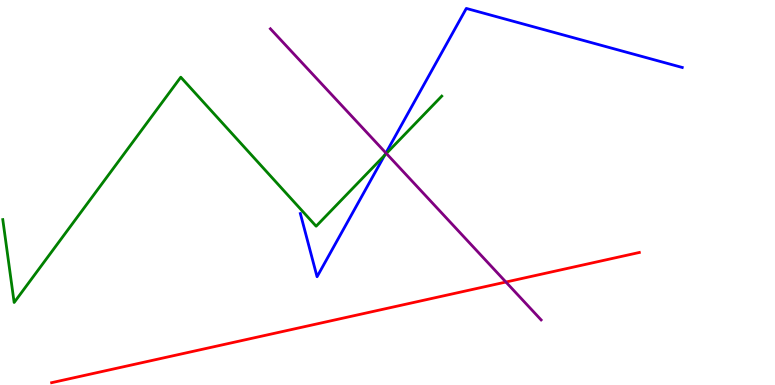[{'lines': ['blue', 'red'], 'intersections': []}, {'lines': ['green', 'red'], 'intersections': []}, {'lines': ['purple', 'red'], 'intersections': [{'x': 6.53, 'y': 2.67}]}, {'lines': ['blue', 'green'], 'intersections': [{'x': 4.96, 'y': 5.97}]}, {'lines': ['blue', 'purple'], 'intersections': [{'x': 4.98, 'y': 6.03}]}, {'lines': ['green', 'purple'], 'intersections': [{'x': 4.99, 'y': 6.01}]}]